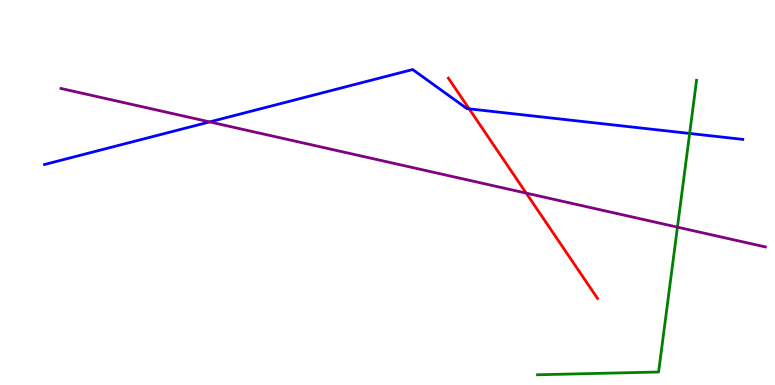[{'lines': ['blue', 'red'], 'intersections': [{'x': 6.05, 'y': 7.17}]}, {'lines': ['green', 'red'], 'intersections': []}, {'lines': ['purple', 'red'], 'intersections': [{'x': 6.79, 'y': 4.98}]}, {'lines': ['blue', 'green'], 'intersections': [{'x': 8.9, 'y': 6.53}]}, {'lines': ['blue', 'purple'], 'intersections': [{'x': 2.7, 'y': 6.83}]}, {'lines': ['green', 'purple'], 'intersections': [{'x': 8.74, 'y': 4.1}]}]